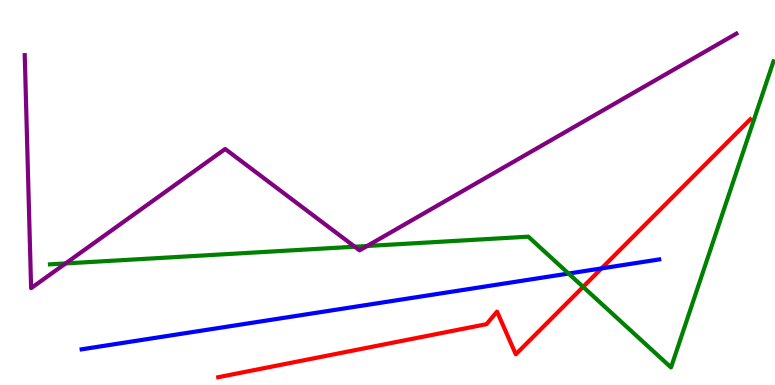[{'lines': ['blue', 'red'], 'intersections': [{'x': 7.76, 'y': 3.03}]}, {'lines': ['green', 'red'], 'intersections': [{'x': 7.52, 'y': 2.55}]}, {'lines': ['purple', 'red'], 'intersections': []}, {'lines': ['blue', 'green'], 'intersections': [{'x': 7.34, 'y': 2.9}]}, {'lines': ['blue', 'purple'], 'intersections': []}, {'lines': ['green', 'purple'], 'intersections': [{'x': 0.846, 'y': 3.16}, {'x': 4.58, 'y': 3.59}, {'x': 4.74, 'y': 3.61}]}]